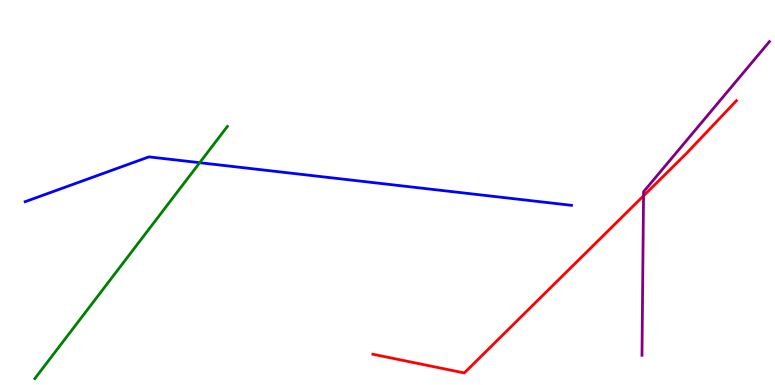[{'lines': ['blue', 'red'], 'intersections': []}, {'lines': ['green', 'red'], 'intersections': []}, {'lines': ['purple', 'red'], 'intersections': [{'x': 8.3, 'y': 4.91}]}, {'lines': ['blue', 'green'], 'intersections': [{'x': 2.58, 'y': 5.77}]}, {'lines': ['blue', 'purple'], 'intersections': []}, {'lines': ['green', 'purple'], 'intersections': []}]